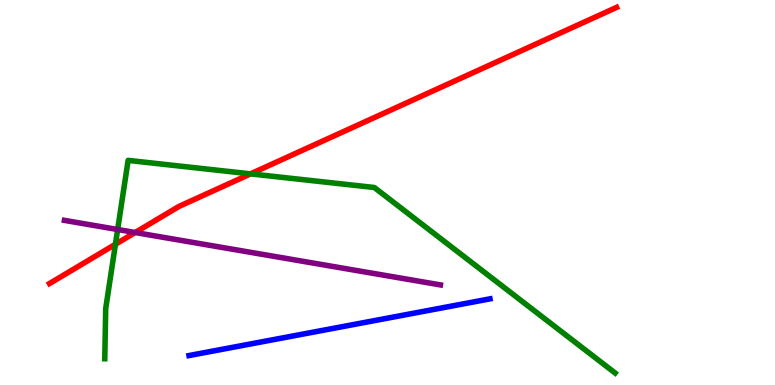[{'lines': ['blue', 'red'], 'intersections': []}, {'lines': ['green', 'red'], 'intersections': [{'x': 1.49, 'y': 3.66}, {'x': 3.23, 'y': 5.48}]}, {'lines': ['purple', 'red'], 'intersections': [{'x': 1.74, 'y': 3.96}]}, {'lines': ['blue', 'green'], 'intersections': []}, {'lines': ['blue', 'purple'], 'intersections': []}, {'lines': ['green', 'purple'], 'intersections': [{'x': 1.52, 'y': 4.04}]}]